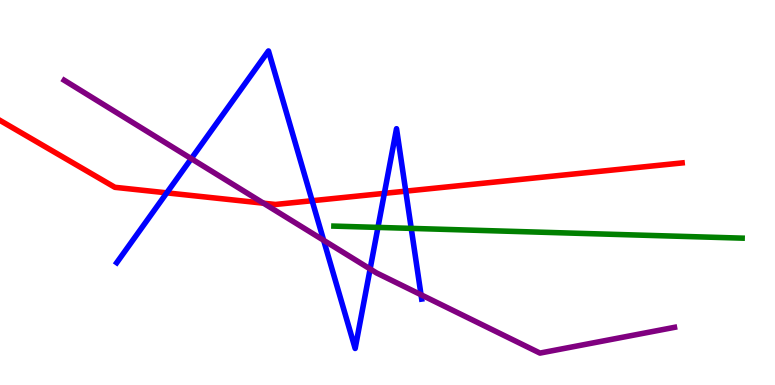[{'lines': ['blue', 'red'], 'intersections': [{'x': 2.15, 'y': 4.99}, {'x': 4.03, 'y': 4.79}, {'x': 4.96, 'y': 4.98}, {'x': 5.24, 'y': 5.03}]}, {'lines': ['green', 'red'], 'intersections': []}, {'lines': ['purple', 'red'], 'intersections': [{'x': 3.4, 'y': 4.72}]}, {'lines': ['blue', 'green'], 'intersections': [{'x': 4.88, 'y': 4.09}, {'x': 5.31, 'y': 4.07}]}, {'lines': ['blue', 'purple'], 'intersections': [{'x': 2.47, 'y': 5.88}, {'x': 4.18, 'y': 3.76}, {'x': 4.78, 'y': 3.01}, {'x': 5.43, 'y': 2.34}]}, {'lines': ['green', 'purple'], 'intersections': []}]